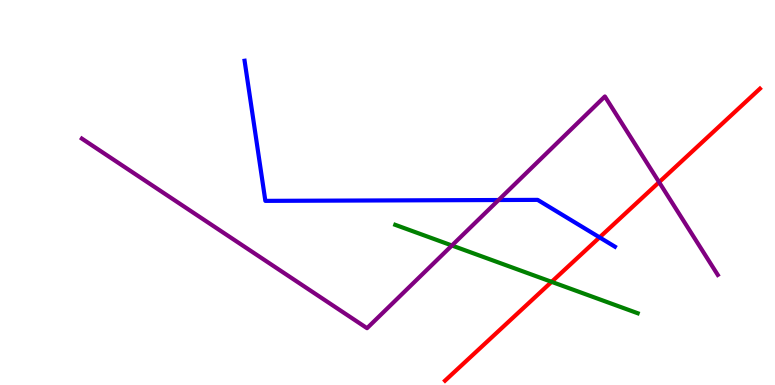[{'lines': ['blue', 'red'], 'intersections': [{'x': 7.74, 'y': 3.83}]}, {'lines': ['green', 'red'], 'intersections': [{'x': 7.12, 'y': 2.68}]}, {'lines': ['purple', 'red'], 'intersections': [{'x': 8.5, 'y': 5.27}]}, {'lines': ['blue', 'green'], 'intersections': []}, {'lines': ['blue', 'purple'], 'intersections': [{'x': 6.43, 'y': 4.8}]}, {'lines': ['green', 'purple'], 'intersections': [{'x': 5.83, 'y': 3.62}]}]